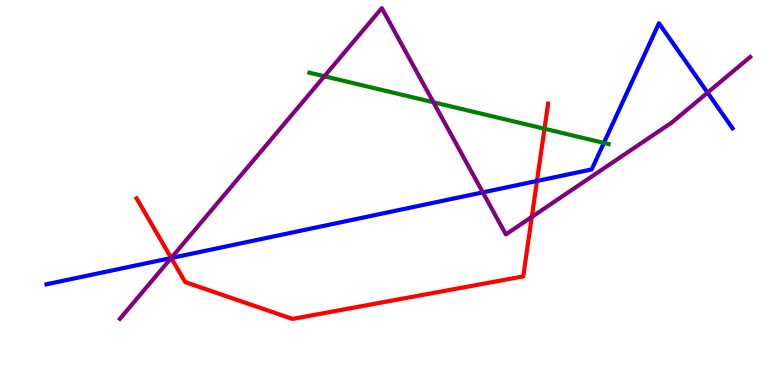[{'lines': ['blue', 'red'], 'intersections': [{'x': 2.21, 'y': 3.3}, {'x': 6.93, 'y': 5.3}]}, {'lines': ['green', 'red'], 'intersections': [{'x': 7.03, 'y': 6.66}]}, {'lines': ['purple', 'red'], 'intersections': [{'x': 2.21, 'y': 3.3}, {'x': 6.86, 'y': 4.37}]}, {'lines': ['blue', 'green'], 'intersections': [{'x': 7.79, 'y': 6.29}]}, {'lines': ['blue', 'purple'], 'intersections': [{'x': 2.21, 'y': 3.3}, {'x': 6.23, 'y': 5.0}, {'x': 9.13, 'y': 7.59}]}, {'lines': ['green', 'purple'], 'intersections': [{'x': 4.19, 'y': 8.02}, {'x': 5.59, 'y': 7.34}]}]